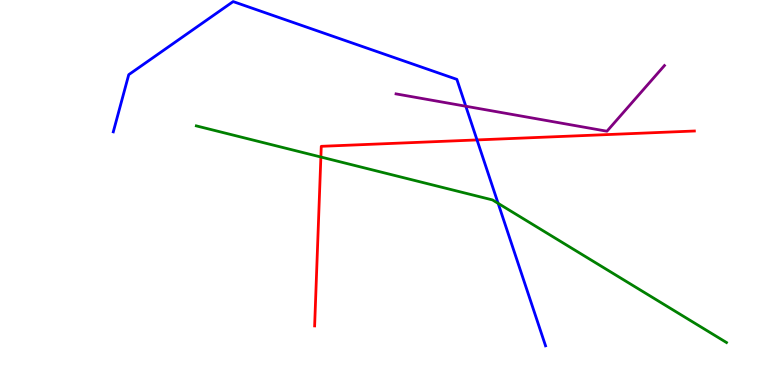[{'lines': ['blue', 'red'], 'intersections': [{'x': 6.16, 'y': 6.37}]}, {'lines': ['green', 'red'], 'intersections': [{'x': 4.14, 'y': 5.92}]}, {'lines': ['purple', 'red'], 'intersections': []}, {'lines': ['blue', 'green'], 'intersections': [{'x': 6.43, 'y': 4.72}]}, {'lines': ['blue', 'purple'], 'intersections': [{'x': 6.01, 'y': 7.24}]}, {'lines': ['green', 'purple'], 'intersections': []}]